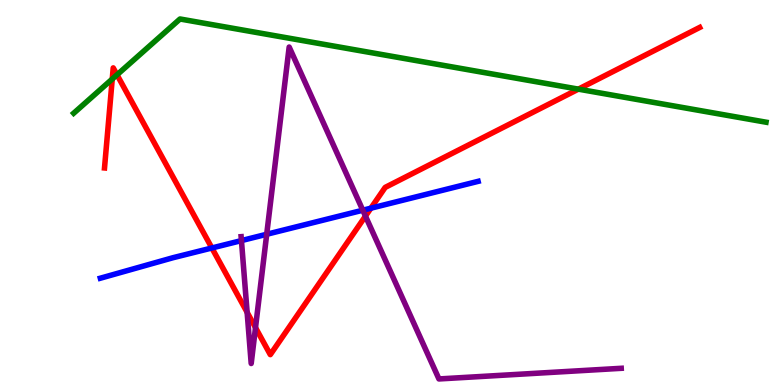[{'lines': ['blue', 'red'], 'intersections': [{'x': 2.73, 'y': 3.56}, {'x': 4.79, 'y': 4.59}]}, {'lines': ['green', 'red'], 'intersections': [{'x': 1.45, 'y': 7.95}, {'x': 1.51, 'y': 8.06}, {'x': 7.46, 'y': 7.68}]}, {'lines': ['purple', 'red'], 'intersections': [{'x': 3.19, 'y': 1.89}, {'x': 3.3, 'y': 1.49}, {'x': 4.72, 'y': 4.39}]}, {'lines': ['blue', 'green'], 'intersections': []}, {'lines': ['blue', 'purple'], 'intersections': [{'x': 3.12, 'y': 3.75}, {'x': 3.44, 'y': 3.92}, {'x': 4.68, 'y': 4.54}]}, {'lines': ['green', 'purple'], 'intersections': []}]